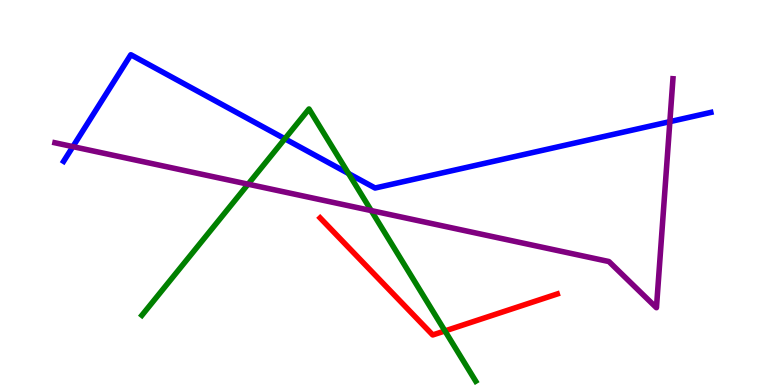[{'lines': ['blue', 'red'], 'intersections': []}, {'lines': ['green', 'red'], 'intersections': [{'x': 5.74, 'y': 1.4}]}, {'lines': ['purple', 'red'], 'intersections': []}, {'lines': ['blue', 'green'], 'intersections': [{'x': 3.68, 'y': 6.4}, {'x': 4.5, 'y': 5.49}]}, {'lines': ['blue', 'purple'], 'intersections': [{'x': 0.941, 'y': 6.19}, {'x': 8.64, 'y': 6.84}]}, {'lines': ['green', 'purple'], 'intersections': [{'x': 3.2, 'y': 5.22}, {'x': 4.79, 'y': 4.53}]}]